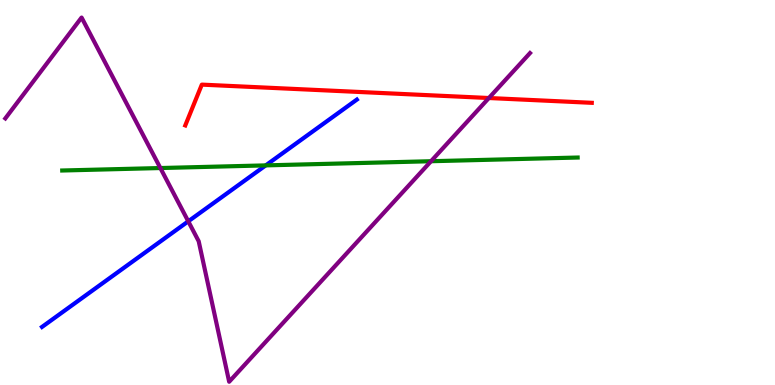[{'lines': ['blue', 'red'], 'intersections': []}, {'lines': ['green', 'red'], 'intersections': []}, {'lines': ['purple', 'red'], 'intersections': [{'x': 6.31, 'y': 7.45}]}, {'lines': ['blue', 'green'], 'intersections': [{'x': 3.43, 'y': 5.7}]}, {'lines': ['blue', 'purple'], 'intersections': [{'x': 2.43, 'y': 4.25}]}, {'lines': ['green', 'purple'], 'intersections': [{'x': 2.07, 'y': 5.64}, {'x': 5.56, 'y': 5.81}]}]